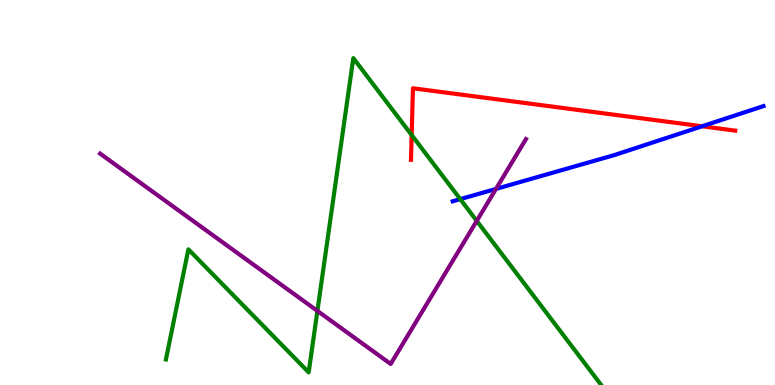[{'lines': ['blue', 'red'], 'intersections': [{'x': 9.06, 'y': 6.72}]}, {'lines': ['green', 'red'], 'intersections': [{'x': 5.31, 'y': 6.49}]}, {'lines': ['purple', 'red'], 'intersections': []}, {'lines': ['blue', 'green'], 'intersections': [{'x': 5.94, 'y': 4.83}]}, {'lines': ['blue', 'purple'], 'intersections': [{'x': 6.4, 'y': 5.09}]}, {'lines': ['green', 'purple'], 'intersections': [{'x': 4.1, 'y': 1.92}, {'x': 6.15, 'y': 4.26}]}]